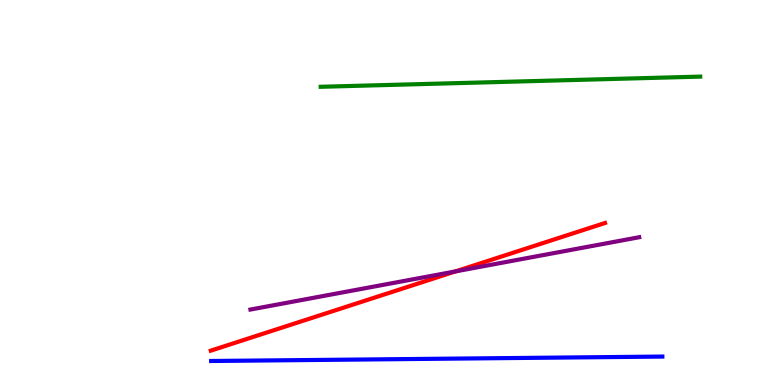[{'lines': ['blue', 'red'], 'intersections': []}, {'lines': ['green', 'red'], 'intersections': []}, {'lines': ['purple', 'red'], 'intersections': [{'x': 5.88, 'y': 2.95}]}, {'lines': ['blue', 'green'], 'intersections': []}, {'lines': ['blue', 'purple'], 'intersections': []}, {'lines': ['green', 'purple'], 'intersections': []}]